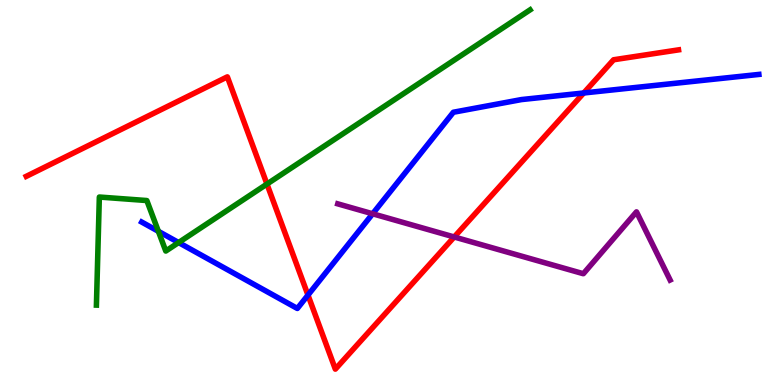[{'lines': ['blue', 'red'], 'intersections': [{'x': 3.97, 'y': 2.34}, {'x': 7.53, 'y': 7.59}]}, {'lines': ['green', 'red'], 'intersections': [{'x': 3.44, 'y': 5.22}]}, {'lines': ['purple', 'red'], 'intersections': [{'x': 5.86, 'y': 3.84}]}, {'lines': ['blue', 'green'], 'intersections': [{'x': 2.04, 'y': 3.99}, {'x': 2.3, 'y': 3.7}]}, {'lines': ['blue', 'purple'], 'intersections': [{'x': 4.81, 'y': 4.45}]}, {'lines': ['green', 'purple'], 'intersections': []}]